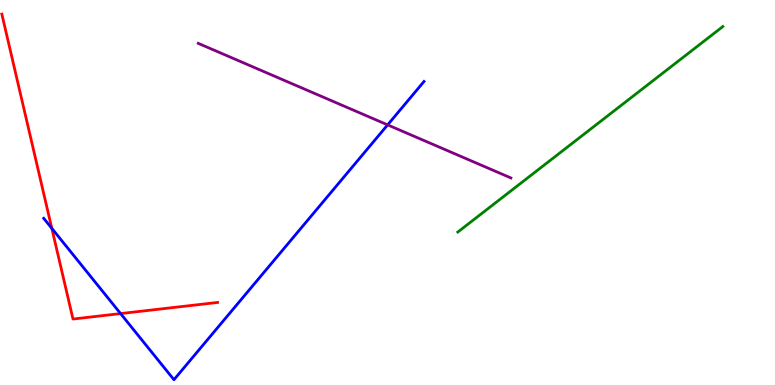[{'lines': ['blue', 'red'], 'intersections': [{'x': 0.669, 'y': 4.07}, {'x': 1.56, 'y': 1.86}]}, {'lines': ['green', 'red'], 'intersections': []}, {'lines': ['purple', 'red'], 'intersections': []}, {'lines': ['blue', 'green'], 'intersections': []}, {'lines': ['blue', 'purple'], 'intersections': [{'x': 5.0, 'y': 6.76}]}, {'lines': ['green', 'purple'], 'intersections': []}]